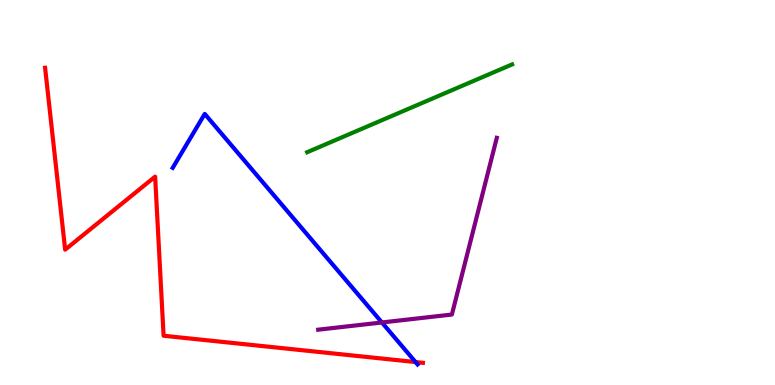[{'lines': ['blue', 'red'], 'intersections': [{'x': 5.36, 'y': 0.596}]}, {'lines': ['green', 'red'], 'intersections': []}, {'lines': ['purple', 'red'], 'intersections': []}, {'lines': ['blue', 'green'], 'intersections': []}, {'lines': ['blue', 'purple'], 'intersections': [{'x': 4.93, 'y': 1.62}]}, {'lines': ['green', 'purple'], 'intersections': []}]